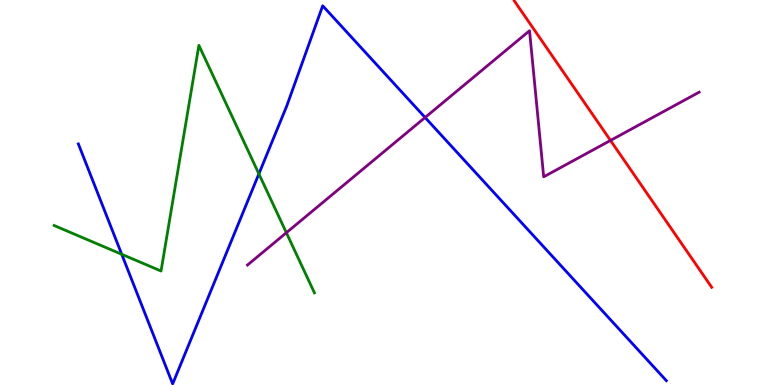[{'lines': ['blue', 'red'], 'intersections': []}, {'lines': ['green', 'red'], 'intersections': []}, {'lines': ['purple', 'red'], 'intersections': [{'x': 7.88, 'y': 6.35}]}, {'lines': ['blue', 'green'], 'intersections': [{'x': 1.57, 'y': 3.4}, {'x': 3.34, 'y': 5.48}]}, {'lines': ['blue', 'purple'], 'intersections': [{'x': 5.49, 'y': 6.95}]}, {'lines': ['green', 'purple'], 'intersections': [{'x': 3.7, 'y': 3.96}]}]